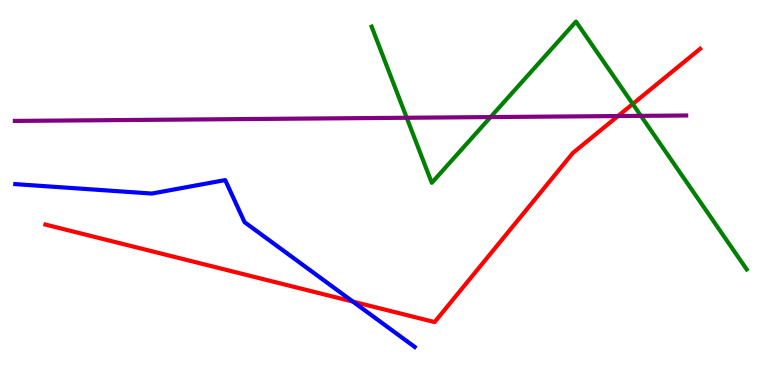[{'lines': ['blue', 'red'], 'intersections': [{'x': 4.55, 'y': 2.17}]}, {'lines': ['green', 'red'], 'intersections': [{'x': 8.16, 'y': 7.3}]}, {'lines': ['purple', 'red'], 'intersections': [{'x': 7.97, 'y': 6.99}]}, {'lines': ['blue', 'green'], 'intersections': []}, {'lines': ['blue', 'purple'], 'intersections': []}, {'lines': ['green', 'purple'], 'intersections': [{'x': 5.25, 'y': 6.94}, {'x': 6.33, 'y': 6.96}, {'x': 8.27, 'y': 6.99}]}]